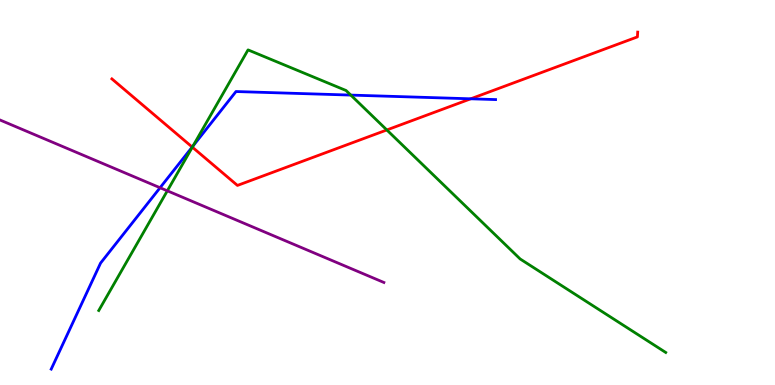[{'lines': ['blue', 'red'], 'intersections': [{'x': 2.48, 'y': 6.18}, {'x': 6.07, 'y': 7.43}]}, {'lines': ['green', 'red'], 'intersections': [{'x': 2.48, 'y': 6.18}, {'x': 4.99, 'y': 6.62}]}, {'lines': ['purple', 'red'], 'intersections': []}, {'lines': ['blue', 'green'], 'intersections': [{'x': 2.49, 'y': 6.21}, {'x': 4.53, 'y': 7.53}]}, {'lines': ['blue', 'purple'], 'intersections': [{'x': 2.07, 'y': 5.12}]}, {'lines': ['green', 'purple'], 'intersections': [{'x': 2.16, 'y': 5.04}]}]